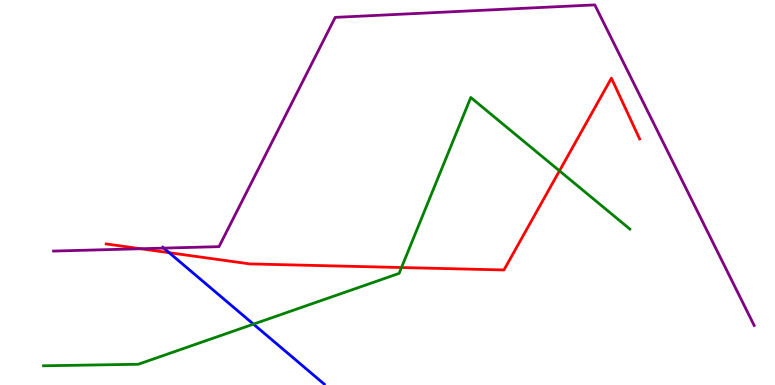[{'lines': ['blue', 'red'], 'intersections': [{'x': 2.18, 'y': 3.44}]}, {'lines': ['green', 'red'], 'intersections': [{'x': 5.18, 'y': 3.05}, {'x': 7.22, 'y': 5.56}]}, {'lines': ['purple', 'red'], 'intersections': [{'x': 1.82, 'y': 3.54}]}, {'lines': ['blue', 'green'], 'intersections': [{'x': 3.27, 'y': 1.58}]}, {'lines': ['blue', 'purple'], 'intersections': [{'x': 2.11, 'y': 3.56}]}, {'lines': ['green', 'purple'], 'intersections': []}]